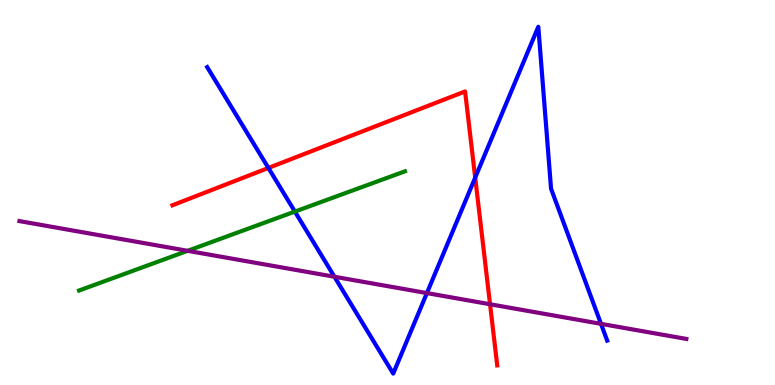[{'lines': ['blue', 'red'], 'intersections': [{'x': 3.46, 'y': 5.64}, {'x': 6.13, 'y': 5.39}]}, {'lines': ['green', 'red'], 'intersections': []}, {'lines': ['purple', 'red'], 'intersections': [{'x': 6.32, 'y': 2.1}]}, {'lines': ['blue', 'green'], 'intersections': [{'x': 3.8, 'y': 4.5}]}, {'lines': ['blue', 'purple'], 'intersections': [{'x': 4.32, 'y': 2.81}, {'x': 5.51, 'y': 2.39}, {'x': 7.75, 'y': 1.59}]}, {'lines': ['green', 'purple'], 'intersections': [{'x': 2.42, 'y': 3.49}]}]